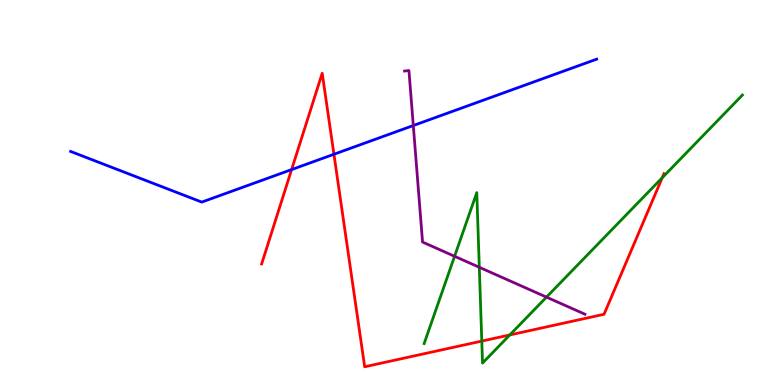[{'lines': ['blue', 'red'], 'intersections': [{'x': 3.76, 'y': 5.6}, {'x': 4.31, 'y': 5.99}]}, {'lines': ['green', 'red'], 'intersections': [{'x': 6.22, 'y': 1.14}, {'x': 6.58, 'y': 1.3}, {'x': 8.55, 'y': 5.38}]}, {'lines': ['purple', 'red'], 'intersections': []}, {'lines': ['blue', 'green'], 'intersections': []}, {'lines': ['blue', 'purple'], 'intersections': [{'x': 5.33, 'y': 6.74}]}, {'lines': ['green', 'purple'], 'intersections': [{'x': 5.87, 'y': 3.34}, {'x': 6.18, 'y': 3.06}, {'x': 7.05, 'y': 2.28}]}]